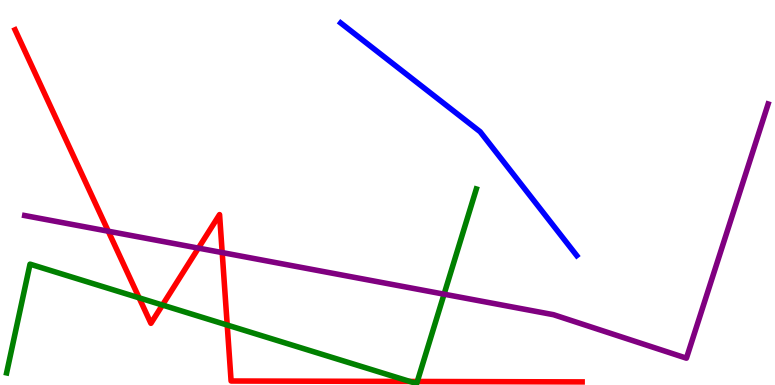[{'lines': ['blue', 'red'], 'intersections': []}, {'lines': ['green', 'red'], 'intersections': [{'x': 1.8, 'y': 2.26}, {'x': 2.1, 'y': 2.08}, {'x': 2.93, 'y': 1.56}, {'x': 5.29, 'y': 0.092}, {'x': 5.38, 'y': 0.0915}]}, {'lines': ['purple', 'red'], 'intersections': [{'x': 1.4, 'y': 3.99}, {'x': 2.56, 'y': 3.56}, {'x': 2.87, 'y': 3.44}]}, {'lines': ['blue', 'green'], 'intersections': []}, {'lines': ['blue', 'purple'], 'intersections': []}, {'lines': ['green', 'purple'], 'intersections': [{'x': 5.73, 'y': 2.36}]}]